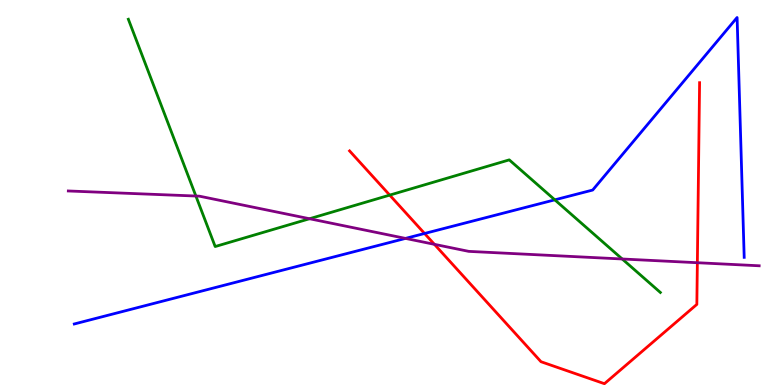[{'lines': ['blue', 'red'], 'intersections': [{'x': 5.48, 'y': 3.94}]}, {'lines': ['green', 'red'], 'intersections': [{'x': 5.03, 'y': 4.93}]}, {'lines': ['purple', 'red'], 'intersections': [{'x': 5.61, 'y': 3.65}, {'x': 9.0, 'y': 3.18}]}, {'lines': ['blue', 'green'], 'intersections': [{'x': 7.16, 'y': 4.81}]}, {'lines': ['blue', 'purple'], 'intersections': [{'x': 5.23, 'y': 3.81}]}, {'lines': ['green', 'purple'], 'intersections': [{'x': 2.53, 'y': 4.91}, {'x': 3.99, 'y': 4.32}, {'x': 8.03, 'y': 3.27}]}]